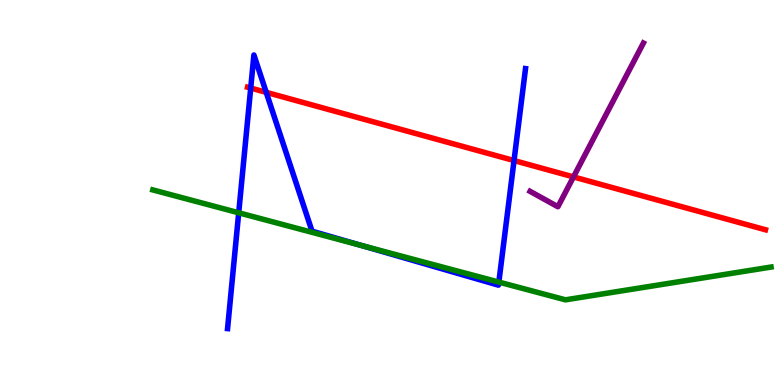[{'lines': ['blue', 'red'], 'intersections': [{'x': 3.24, 'y': 7.71}, {'x': 3.44, 'y': 7.6}, {'x': 6.63, 'y': 5.83}]}, {'lines': ['green', 'red'], 'intersections': []}, {'lines': ['purple', 'red'], 'intersections': [{'x': 7.4, 'y': 5.4}]}, {'lines': ['blue', 'green'], 'intersections': [{'x': 3.08, 'y': 4.47}, {'x': 4.67, 'y': 3.62}, {'x': 6.44, 'y': 2.67}]}, {'lines': ['blue', 'purple'], 'intersections': []}, {'lines': ['green', 'purple'], 'intersections': []}]